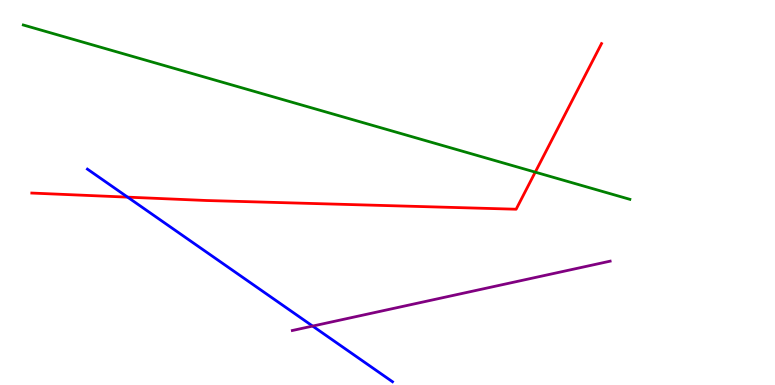[{'lines': ['blue', 'red'], 'intersections': [{'x': 1.65, 'y': 4.88}]}, {'lines': ['green', 'red'], 'intersections': [{'x': 6.91, 'y': 5.53}]}, {'lines': ['purple', 'red'], 'intersections': []}, {'lines': ['blue', 'green'], 'intersections': []}, {'lines': ['blue', 'purple'], 'intersections': [{'x': 4.03, 'y': 1.53}]}, {'lines': ['green', 'purple'], 'intersections': []}]